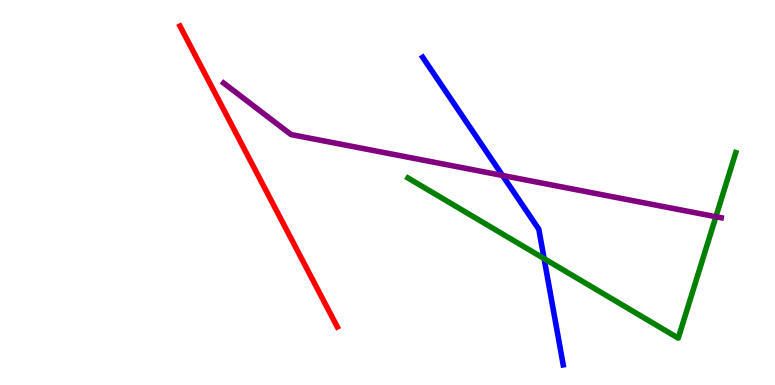[{'lines': ['blue', 'red'], 'intersections': []}, {'lines': ['green', 'red'], 'intersections': []}, {'lines': ['purple', 'red'], 'intersections': []}, {'lines': ['blue', 'green'], 'intersections': [{'x': 7.02, 'y': 3.28}]}, {'lines': ['blue', 'purple'], 'intersections': [{'x': 6.48, 'y': 5.44}]}, {'lines': ['green', 'purple'], 'intersections': [{'x': 9.24, 'y': 4.37}]}]